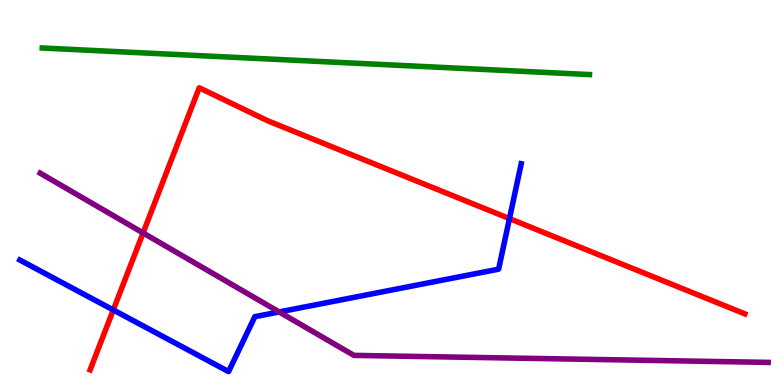[{'lines': ['blue', 'red'], 'intersections': [{'x': 1.46, 'y': 1.95}, {'x': 6.57, 'y': 4.32}]}, {'lines': ['green', 'red'], 'intersections': []}, {'lines': ['purple', 'red'], 'intersections': [{'x': 1.85, 'y': 3.95}]}, {'lines': ['blue', 'green'], 'intersections': []}, {'lines': ['blue', 'purple'], 'intersections': [{'x': 3.6, 'y': 1.9}]}, {'lines': ['green', 'purple'], 'intersections': []}]